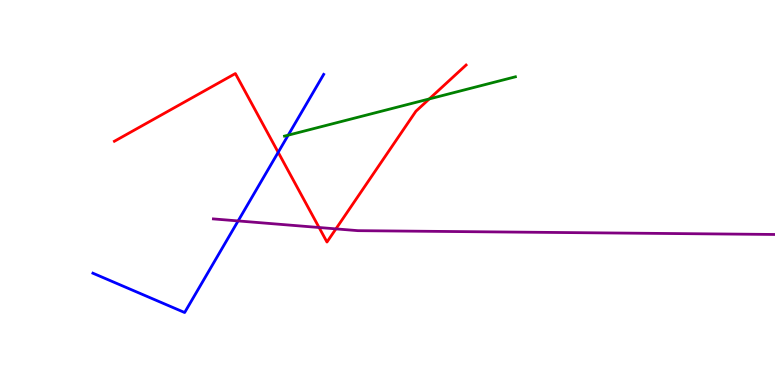[{'lines': ['blue', 'red'], 'intersections': [{'x': 3.59, 'y': 6.04}]}, {'lines': ['green', 'red'], 'intersections': [{'x': 5.54, 'y': 7.43}]}, {'lines': ['purple', 'red'], 'intersections': [{'x': 4.12, 'y': 4.09}, {'x': 4.33, 'y': 4.06}]}, {'lines': ['blue', 'green'], 'intersections': [{'x': 3.72, 'y': 6.49}]}, {'lines': ['blue', 'purple'], 'intersections': [{'x': 3.07, 'y': 4.26}]}, {'lines': ['green', 'purple'], 'intersections': []}]